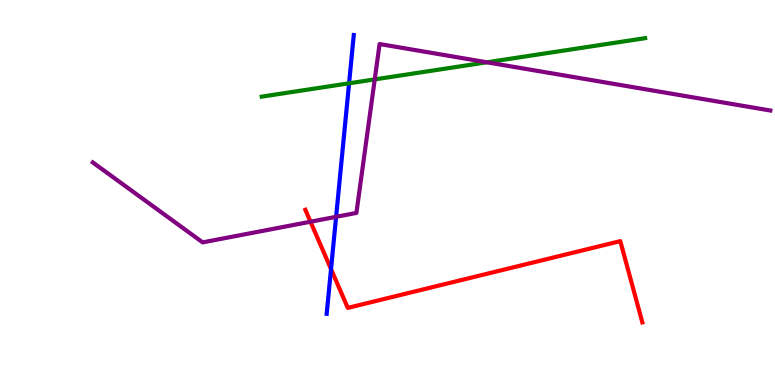[{'lines': ['blue', 'red'], 'intersections': [{'x': 4.27, 'y': 3.01}]}, {'lines': ['green', 'red'], 'intersections': []}, {'lines': ['purple', 'red'], 'intersections': [{'x': 4.01, 'y': 4.24}]}, {'lines': ['blue', 'green'], 'intersections': [{'x': 4.5, 'y': 7.84}]}, {'lines': ['blue', 'purple'], 'intersections': [{'x': 4.34, 'y': 4.37}]}, {'lines': ['green', 'purple'], 'intersections': [{'x': 4.84, 'y': 7.94}, {'x': 6.28, 'y': 8.38}]}]